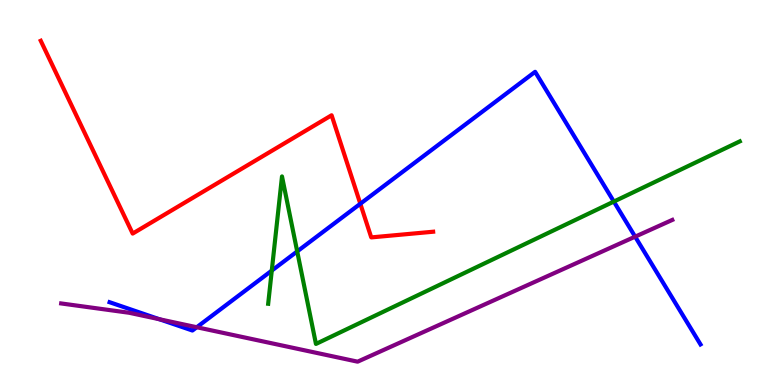[{'lines': ['blue', 'red'], 'intersections': [{'x': 4.65, 'y': 4.71}]}, {'lines': ['green', 'red'], 'intersections': []}, {'lines': ['purple', 'red'], 'intersections': []}, {'lines': ['blue', 'green'], 'intersections': [{'x': 3.51, 'y': 2.97}, {'x': 3.83, 'y': 3.47}, {'x': 7.92, 'y': 4.76}]}, {'lines': ['blue', 'purple'], 'intersections': [{'x': 2.06, 'y': 1.71}, {'x': 2.54, 'y': 1.5}, {'x': 8.2, 'y': 3.85}]}, {'lines': ['green', 'purple'], 'intersections': []}]